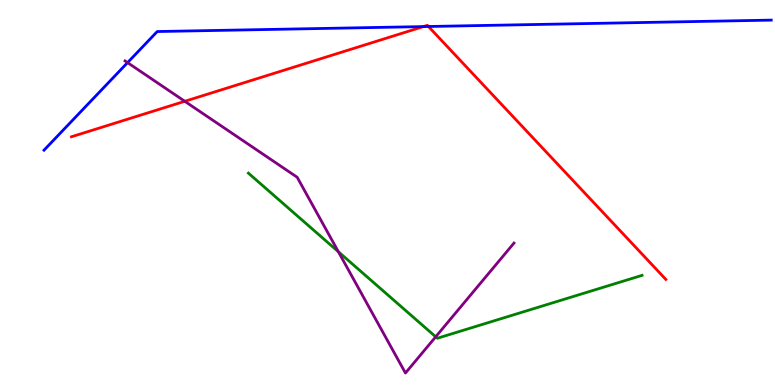[{'lines': ['blue', 'red'], 'intersections': [{'x': 5.46, 'y': 9.31}, {'x': 5.53, 'y': 9.31}]}, {'lines': ['green', 'red'], 'intersections': []}, {'lines': ['purple', 'red'], 'intersections': [{'x': 2.38, 'y': 7.37}]}, {'lines': ['blue', 'green'], 'intersections': []}, {'lines': ['blue', 'purple'], 'intersections': [{'x': 1.65, 'y': 8.37}]}, {'lines': ['green', 'purple'], 'intersections': [{'x': 4.37, 'y': 3.46}, {'x': 5.62, 'y': 1.25}]}]